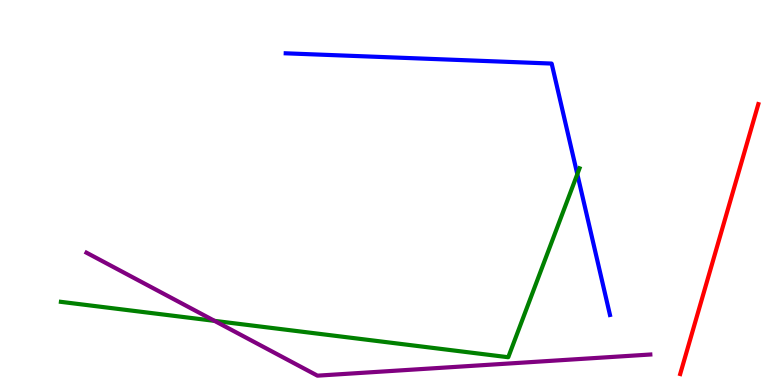[{'lines': ['blue', 'red'], 'intersections': []}, {'lines': ['green', 'red'], 'intersections': []}, {'lines': ['purple', 'red'], 'intersections': []}, {'lines': ['blue', 'green'], 'intersections': [{'x': 7.45, 'y': 5.48}]}, {'lines': ['blue', 'purple'], 'intersections': []}, {'lines': ['green', 'purple'], 'intersections': [{'x': 2.77, 'y': 1.67}]}]